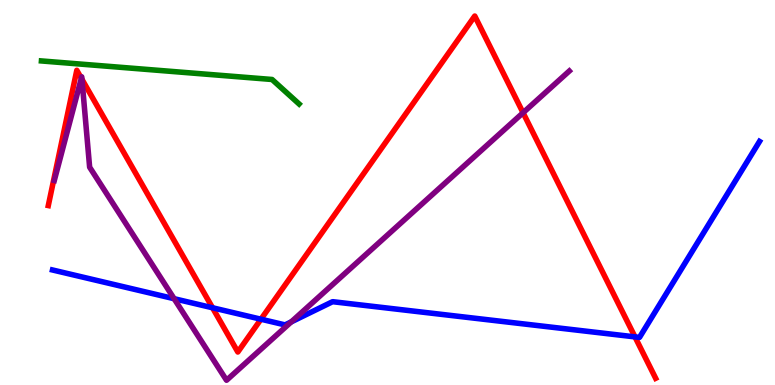[{'lines': ['blue', 'red'], 'intersections': [{'x': 2.74, 'y': 2.01}, {'x': 3.37, 'y': 1.71}, {'x': 8.19, 'y': 1.25}]}, {'lines': ['green', 'red'], 'intersections': []}, {'lines': ['purple', 'red'], 'intersections': [{'x': 1.05, 'y': 7.97}, {'x': 1.06, 'y': 7.94}, {'x': 6.75, 'y': 7.07}]}, {'lines': ['blue', 'green'], 'intersections': []}, {'lines': ['blue', 'purple'], 'intersections': [{'x': 2.25, 'y': 2.24}, {'x': 3.76, 'y': 1.64}]}, {'lines': ['green', 'purple'], 'intersections': []}]